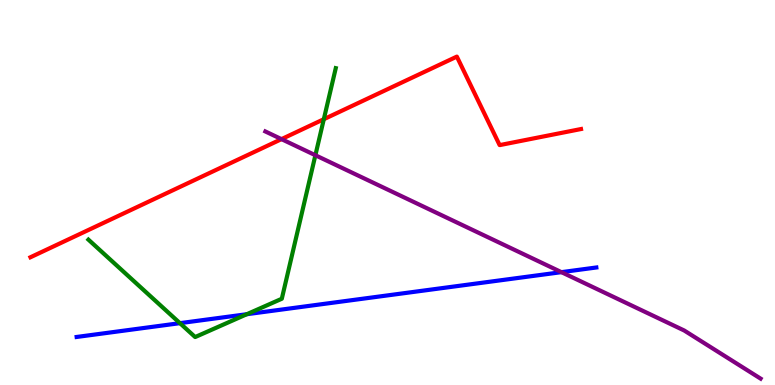[{'lines': ['blue', 'red'], 'intersections': []}, {'lines': ['green', 'red'], 'intersections': [{'x': 4.18, 'y': 6.9}]}, {'lines': ['purple', 'red'], 'intersections': [{'x': 3.63, 'y': 6.39}]}, {'lines': ['blue', 'green'], 'intersections': [{'x': 2.32, 'y': 1.61}, {'x': 3.18, 'y': 1.84}]}, {'lines': ['blue', 'purple'], 'intersections': [{'x': 7.24, 'y': 2.93}]}, {'lines': ['green', 'purple'], 'intersections': [{'x': 4.07, 'y': 5.97}]}]